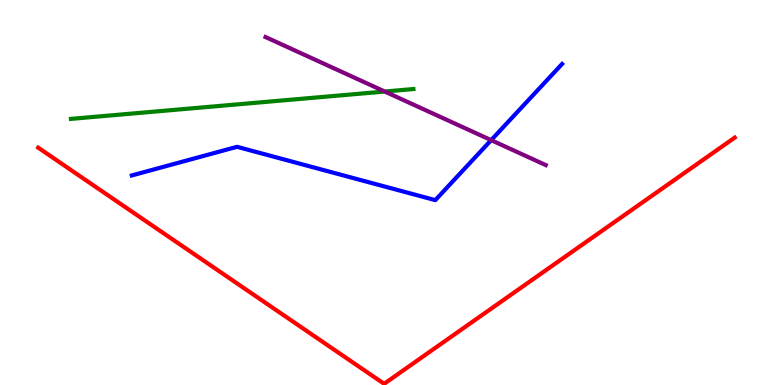[{'lines': ['blue', 'red'], 'intersections': []}, {'lines': ['green', 'red'], 'intersections': []}, {'lines': ['purple', 'red'], 'intersections': []}, {'lines': ['blue', 'green'], 'intersections': []}, {'lines': ['blue', 'purple'], 'intersections': [{'x': 6.34, 'y': 6.36}]}, {'lines': ['green', 'purple'], 'intersections': [{'x': 4.96, 'y': 7.62}]}]